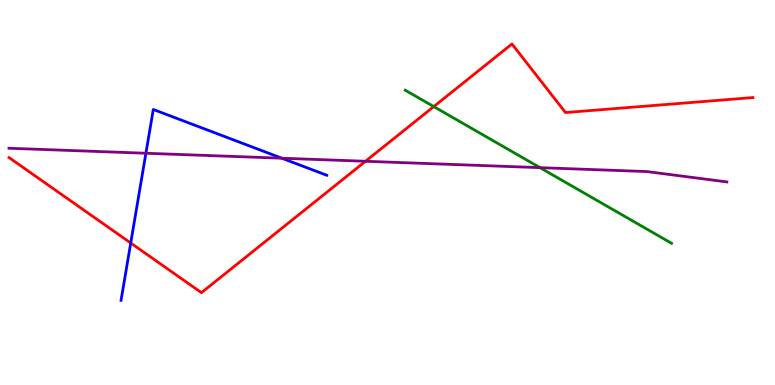[{'lines': ['blue', 'red'], 'intersections': [{'x': 1.69, 'y': 3.69}]}, {'lines': ['green', 'red'], 'intersections': [{'x': 5.6, 'y': 7.23}]}, {'lines': ['purple', 'red'], 'intersections': [{'x': 4.72, 'y': 5.81}]}, {'lines': ['blue', 'green'], 'intersections': []}, {'lines': ['blue', 'purple'], 'intersections': [{'x': 1.88, 'y': 6.02}, {'x': 3.64, 'y': 5.89}]}, {'lines': ['green', 'purple'], 'intersections': [{'x': 6.97, 'y': 5.65}]}]